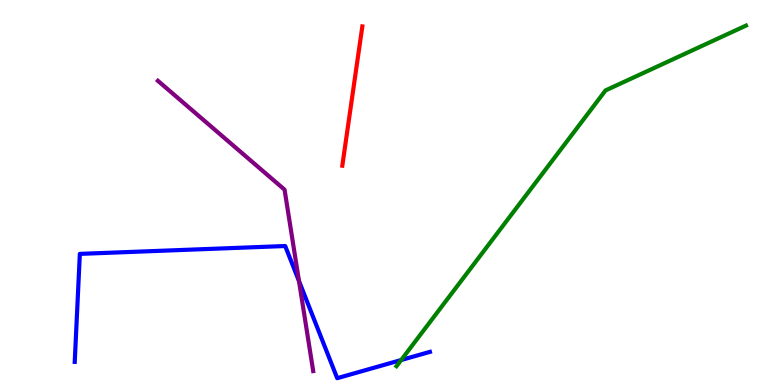[{'lines': ['blue', 'red'], 'intersections': []}, {'lines': ['green', 'red'], 'intersections': []}, {'lines': ['purple', 'red'], 'intersections': []}, {'lines': ['blue', 'green'], 'intersections': [{'x': 5.18, 'y': 0.649}]}, {'lines': ['blue', 'purple'], 'intersections': [{'x': 3.86, 'y': 2.7}]}, {'lines': ['green', 'purple'], 'intersections': []}]